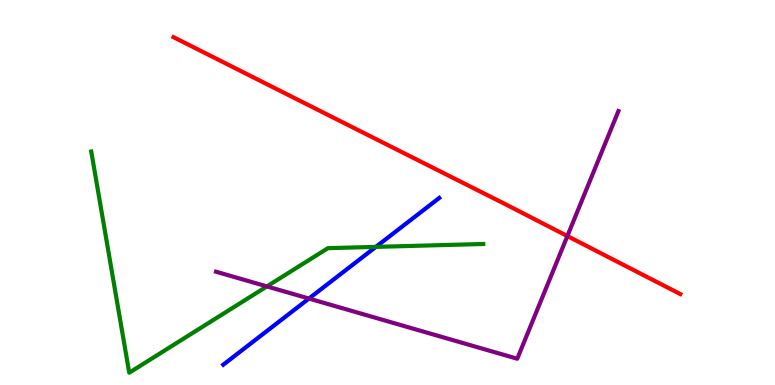[{'lines': ['blue', 'red'], 'intersections': []}, {'lines': ['green', 'red'], 'intersections': []}, {'lines': ['purple', 'red'], 'intersections': [{'x': 7.32, 'y': 3.87}]}, {'lines': ['blue', 'green'], 'intersections': [{'x': 4.85, 'y': 3.59}]}, {'lines': ['blue', 'purple'], 'intersections': [{'x': 3.99, 'y': 2.25}]}, {'lines': ['green', 'purple'], 'intersections': [{'x': 3.44, 'y': 2.56}]}]